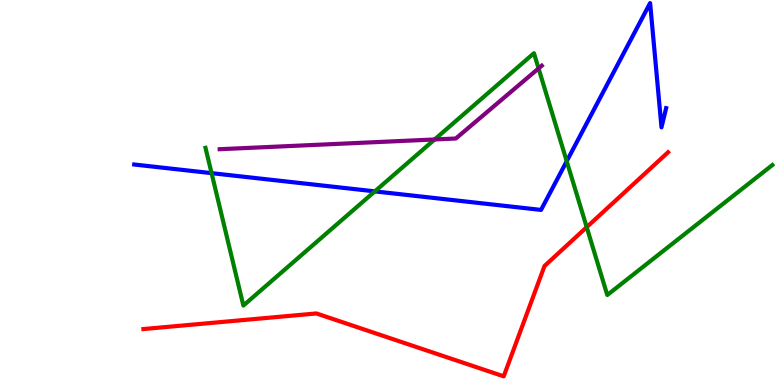[{'lines': ['blue', 'red'], 'intersections': []}, {'lines': ['green', 'red'], 'intersections': [{'x': 7.57, 'y': 4.1}]}, {'lines': ['purple', 'red'], 'intersections': []}, {'lines': ['blue', 'green'], 'intersections': [{'x': 2.73, 'y': 5.5}, {'x': 4.84, 'y': 5.03}, {'x': 7.31, 'y': 5.81}]}, {'lines': ['blue', 'purple'], 'intersections': []}, {'lines': ['green', 'purple'], 'intersections': [{'x': 5.61, 'y': 6.38}, {'x': 6.95, 'y': 8.22}]}]